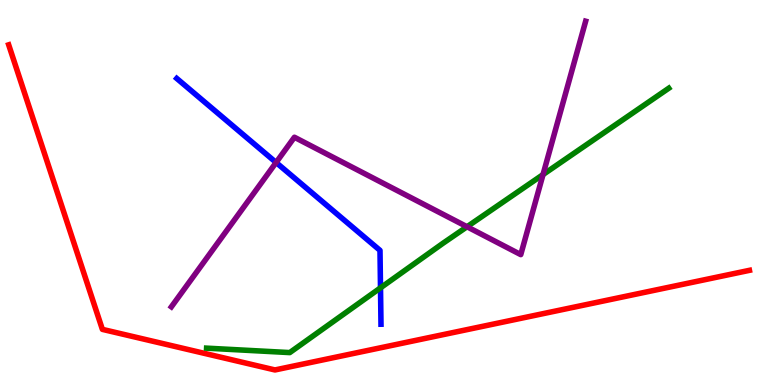[{'lines': ['blue', 'red'], 'intersections': []}, {'lines': ['green', 'red'], 'intersections': []}, {'lines': ['purple', 'red'], 'intersections': []}, {'lines': ['blue', 'green'], 'intersections': [{'x': 4.91, 'y': 2.52}]}, {'lines': ['blue', 'purple'], 'intersections': [{'x': 3.56, 'y': 5.78}]}, {'lines': ['green', 'purple'], 'intersections': [{'x': 6.03, 'y': 4.11}, {'x': 7.01, 'y': 5.47}]}]